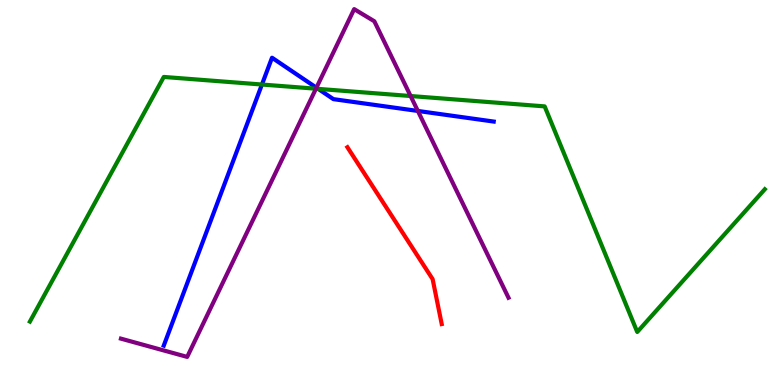[{'lines': ['blue', 'red'], 'intersections': []}, {'lines': ['green', 'red'], 'intersections': []}, {'lines': ['purple', 'red'], 'intersections': []}, {'lines': ['blue', 'green'], 'intersections': [{'x': 3.38, 'y': 7.8}, {'x': 4.11, 'y': 7.69}]}, {'lines': ['blue', 'purple'], 'intersections': [{'x': 4.08, 'y': 7.72}, {'x': 5.39, 'y': 7.12}]}, {'lines': ['green', 'purple'], 'intersections': [{'x': 4.08, 'y': 7.7}, {'x': 5.3, 'y': 7.51}]}]